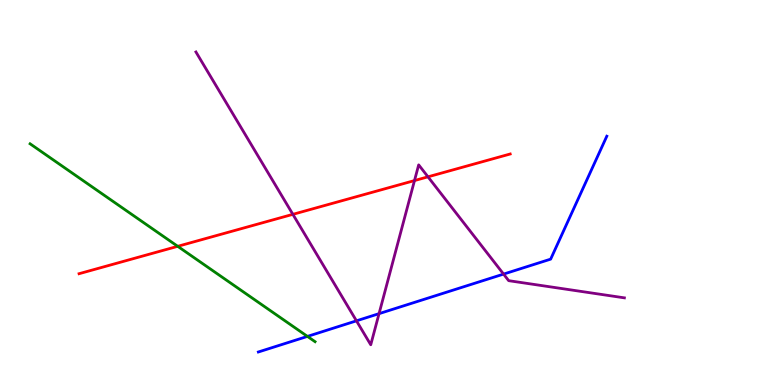[{'lines': ['blue', 'red'], 'intersections': []}, {'lines': ['green', 'red'], 'intersections': [{'x': 2.29, 'y': 3.6}]}, {'lines': ['purple', 'red'], 'intersections': [{'x': 3.78, 'y': 4.43}, {'x': 5.35, 'y': 5.31}, {'x': 5.52, 'y': 5.41}]}, {'lines': ['blue', 'green'], 'intersections': [{'x': 3.97, 'y': 1.26}]}, {'lines': ['blue', 'purple'], 'intersections': [{'x': 4.6, 'y': 1.67}, {'x': 4.89, 'y': 1.85}, {'x': 6.5, 'y': 2.88}]}, {'lines': ['green', 'purple'], 'intersections': []}]